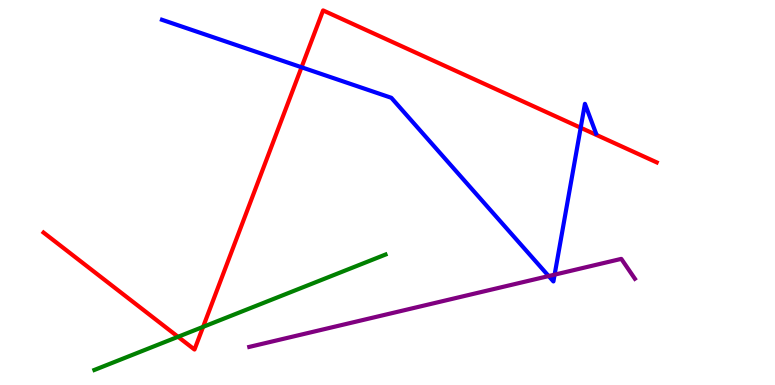[{'lines': ['blue', 'red'], 'intersections': [{'x': 3.89, 'y': 8.25}, {'x': 7.49, 'y': 6.68}]}, {'lines': ['green', 'red'], 'intersections': [{'x': 2.3, 'y': 1.25}, {'x': 2.62, 'y': 1.51}]}, {'lines': ['purple', 'red'], 'intersections': []}, {'lines': ['blue', 'green'], 'intersections': []}, {'lines': ['blue', 'purple'], 'intersections': [{'x': 7.08, 'y': 2.83}, {'x': 7.16, 'y': 2.87}]}, {'lines': ['green', 'purple'], 'intersections': []}]